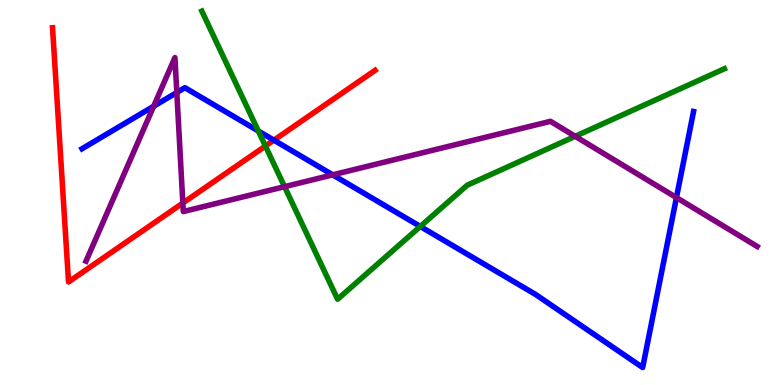[{'lines': ['blue', 'red'], 'intersections': [{'x': 3.53, 'y': 6.36}]}, {'lines': ['green', 'red'], 'intersections': [{'x': 3.42, 'y': 6.21}]}, {'lines': ['purple', 'red'], 'intersections': [{'x': 2.36, 'y': 4.73}]}, {'lines': ['blue', 'green'], 'intersections': [{'x': 3.33, 'y': 6.6}, {'x': 5.42, 'y': 4.12}]}, {'lines': ['blue', 'purple'], 'intersections': [{'x': 1.98, 'y': 7.24}, {'x': 2.28, 'y': 7.6}, {'x': 4.29, 'y': 5.46}, {'x': 8.73, 'y': 4.87}]}, {'lines': ['green', 'purple'], 'intersections': [{'x': 3.67, 'y': 5.15}, {'x': 7.42, 'y': 6.46}]}]